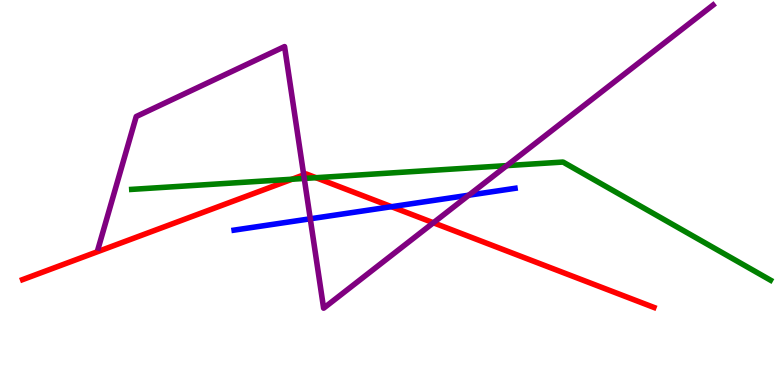[{'lines': ['blue', 'red'], 'intersections': [{'x': 5.05, 'y': 4.63}]}, {'lines': ['green', 'red'], 'intersections': [{'x': 3.77, 'y': 5.34}, {'x': 4.08, 'y': 5.38}]}, {'lines': ['purple', 'red'], 'intersections': [{'x': 3.92, 'y': 5.46}, {'x': 5.59, 'y': 4.21}]}, {'lines': ['blue', 'green'], 'intersections': []}, {'lines': ['blue', 'purple'], 'intersections': [{'x': 4.0, 'y': 4.32}, {'x': 6.05, 'y': 4.93}]}, {'lines': ['green', 'purple'], 'intersections': [{'x': 3.93, 'y': 5.36}, {'x': 6.54, 'y': 5.7}]}]